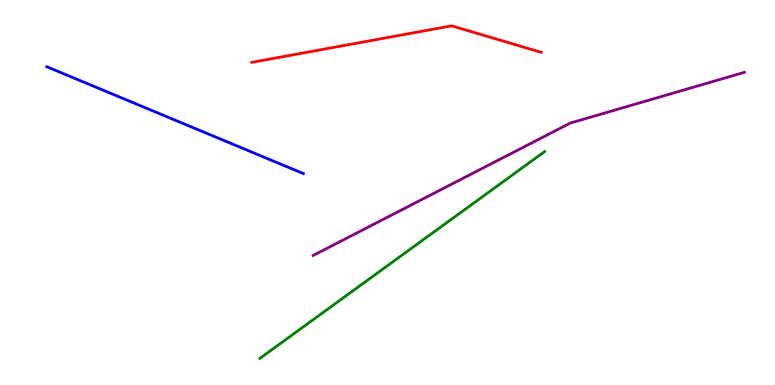[{'lines': ['blue', 'red'], 'intersections': []}, {'lines': ['green', 'red'], 'intersections': []}, {'lines': ['purple', 'red'], 'intersections': []}, {'lines': ['blue', 'green'], 'intersections': []}, {'lines': ['blue', 'purple'], 'intersections': []}, {'lines': ['green', 'purple'], 'intersections': []}]